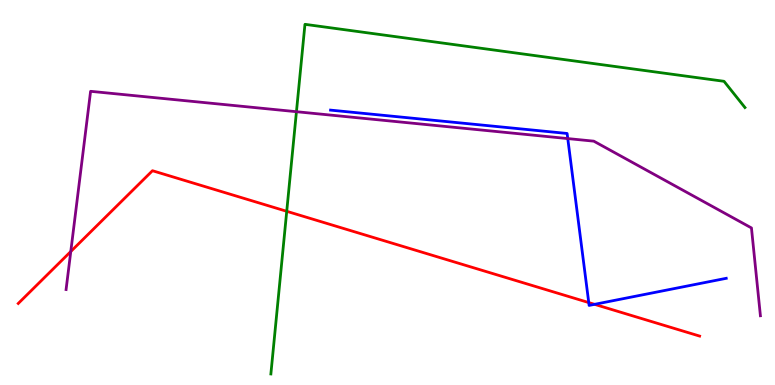[{'lines': ['blue', 'red'], 'intersections': [{'x': 7.6, 'y': 2.14}, {'x': 7.67, 'y': 2.1}]}, {'lines': ['green', 'red'], 'intersections': [{'x': 3.7, 'y': 4.51}]}, {'lines': ['purple', 'red'], 'intersections': [{'x': 0.913, 'y': 3.47}]}, {'lines': ['blue', 'green'], 'intersections': []}, {'lines': ['blue', 'purple'], 'intersections': [{'x': 7.33, 'y': 6.4}]}, {'lines': ['green', 'purple'], 'intersections': [{'x': 3.83, 'y': 7.1}]}]